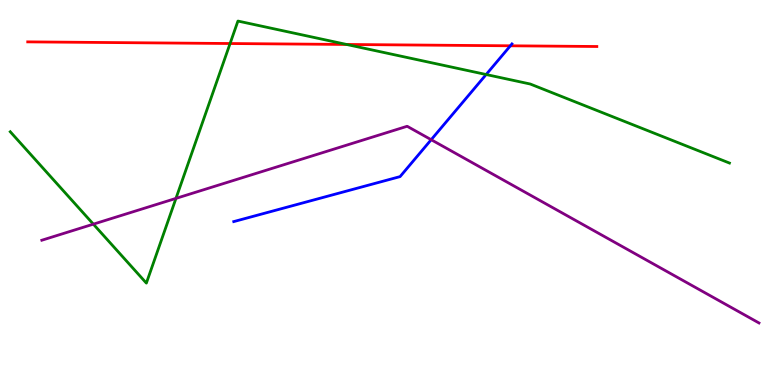[{'lines': ['blue', 'red'], 'intersections': [{'x': 6.59, 'y': 8.81}]}, {'lines': ['green', 'red'], 'intersections': [{'x': 2.97, 'y': 8.87}, {'x': 4.47, 'y': 8.84}]}, {'lines': ['purple', 'red'], 'intersections': []}, {'lines': ['blue', 'green'], 'intersections': [{'x': 6.27, 'y': 8.06}]}, {'lines': ['blue', 'purple'], 'intersections': [{'x': 5.56, 'y': 6.37}]}, {'lines': ['green', 'purple'], 'intersections': [{'x': 1.2, 'y': 4.18}, {'x': 2.27, 'y': 4.85}]}]